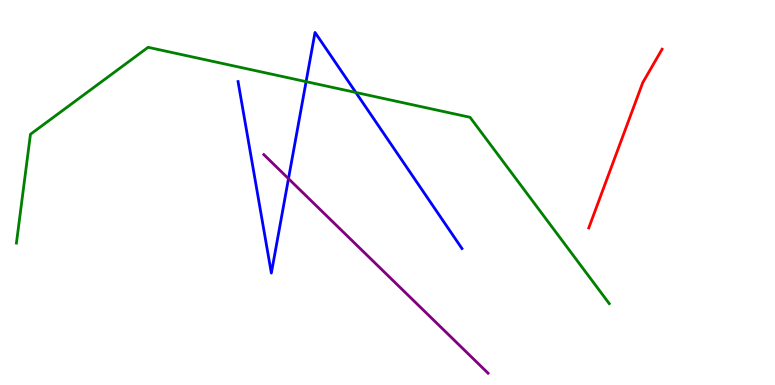[{'lines': ['blue', 'red'], 'intersections': []}, {'lines': ['green', 'red'], 'intersections': []}, {'lines': ['purple', 'red'], 'intersections': []}, {'lines': ['blue', 'green'], 'intersections': [{'x': 3.95, 'y': 7.88}, {'x': 4.59, 'y': 7.6}]}, {'lines': ['blue', 'purple'], 'intersections': [{'x': 3.72, 'y': 5.36}]}, {'lines': ['green', 'purple'], 'intersections': []}]